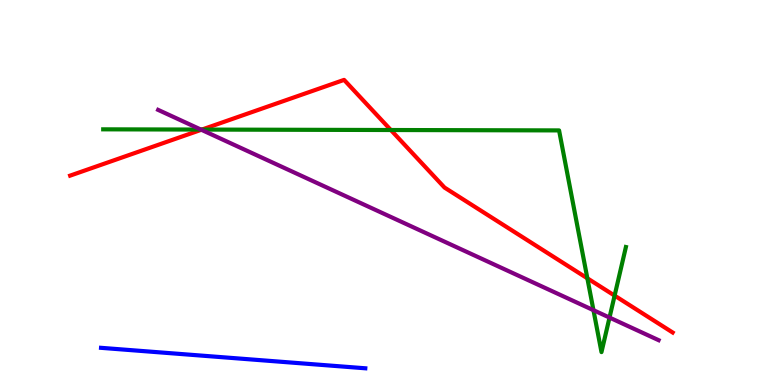[{'lines': ['blue', 'red'], 'intersections': []}, {'lines': ['green', 'red'], 'intersections': [{'x': 2.61, 'y': 6.63}, {'x': 5.04, 'y': 6.62}, {'x': 7.58, 'y': 2.77}, {'x': 7.93, 'y': 2.32}]}, {'lines': ['purple', 'red'], 'intersections': [{'x': 2.6, 'y': 6.63}]}, {'lines': ['blue', 'green'], 'intersections': []}, {'lines': ['blue', 'purple'], 'intersections': []}, {'lines': ['green', 'purple'], 'intersections': [{'x': 2.59, 'y': 6.63}, {'x': 7.66, 'y': 1.94}, {'x': 7.86, 'y': 1.75}]}]